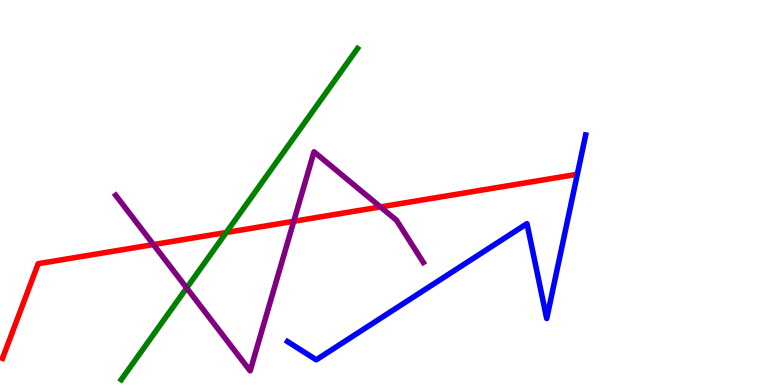[{'lines': ['blue', 'red'], 'intersections': []}, {'lines': ['green', 'red'], 'intersections': [{'x': 2.92, 'y': 3.96}]}, {'lines': ['purple', 'red'], 'intersections': [{'x': 1.98, 'y': 3.65}, {'x': 3.79, 'y': 4.25}, {'x': 4.91, 'y': 4.63}]}, {'lines': ['blue', 'green'], 'intersections': []}, {'lines': ['blue', 'purple'], 'intersections': []}, {'lines': ['green', 'purple'], 'intersections': [{'x': 2.41, 'y': 2.52}]}]